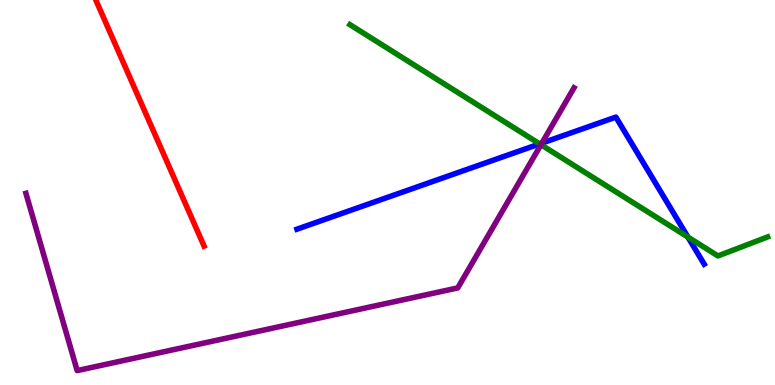[{'lines': ['blue', 'red'], 'intersections': []}, {'lines': ['green', 'red'], 'intersections': []}, {'lines': ['purple', 'red'], 'intersections': []}, {'lines': ['blue', 'green'], 'intersections': [{'x': 6.96, 'y': 6.26}, {'x': 8.88, 'y': 3.84}]}, {'lines': ['blue', 'purple'], 'intersections': [{'x': 6.99, 'y': 6.28}]}, {'lines': ['green', 'purple'], 'intersections': [{'x': 6.98, 'y': 6.24}]}]